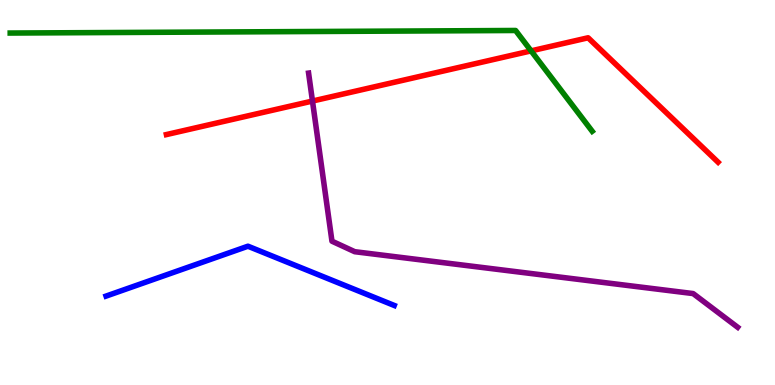[{'lines': ['blue', 'red'], 'intersections': []}, {'lines': ['green', 'red'], 'intersections': [{'x': 6.85, 'y': 8.68}]}, {'lines': ['purple', 'red'], 'intersections': [{'x': 4.03, 'y': 7.38}]}, {'lines': ['blue', 'green'], 'intersections': []}, {'lines': ['blue', 'purple'], 'intersections': []}, {'lines': ['green', 'purple'], 'intersections': []}]